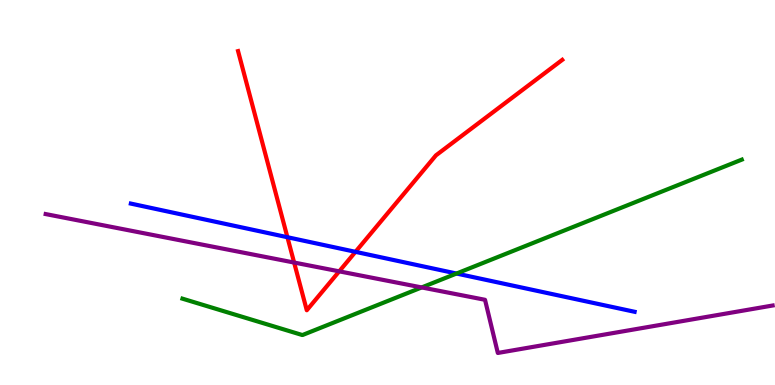[{'lines': ['blue', 'red'], 'intersections': [{'x': 3.71, 'y': 3.84}, {'x': 4.59, 'y': 3.46}]}, {'lines': ['green', 'red'], 'intersections': []}, {'lines': ['purple', 'red'], 'intersections': [{'x': 3.8, 'y': 3.18}, {'x': 4.38, 'y': 2.95}]}, {'lines': ['blue', 'green'], 'intersections': [{'x': 5.89, 'y': 2.9}]}, {'lines': ['blue', 'purple'], 'intersections': []}, {'lines': ['green', 'purple'], 'intersections': [{'x': 5.44, 'y': 2.53}]}]